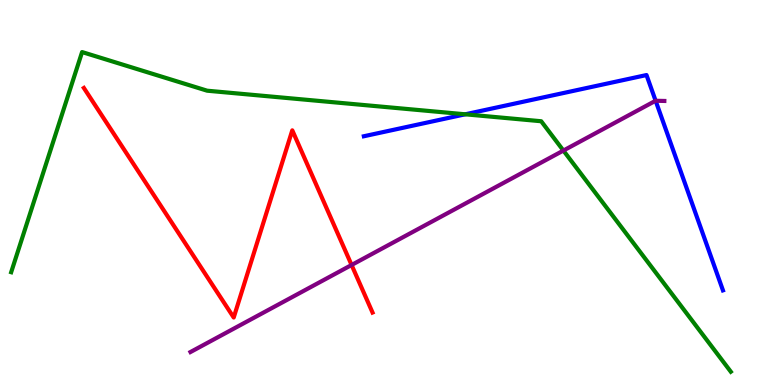[{'lines': ['blue', 'red'], 'intersections': []}, {'lines': ['green', 'red'], 'intersections': []}, {'lines': ['purple', 'red'], 'intersections': [{'x': 4.54, 'y': 3.12}]}, {'lines': ['blue', 'green'], 'intersections': [{'x': 6.0, 'y': 7.03}]}, {'lines': ['blue', 'purple'], 'intersections': [{'x': 8.46, 'y': 7.38}]}, {'lines': ['green', 'purple'], 'intersections': [{'x': 7.27, 'y': 6.09}]}]